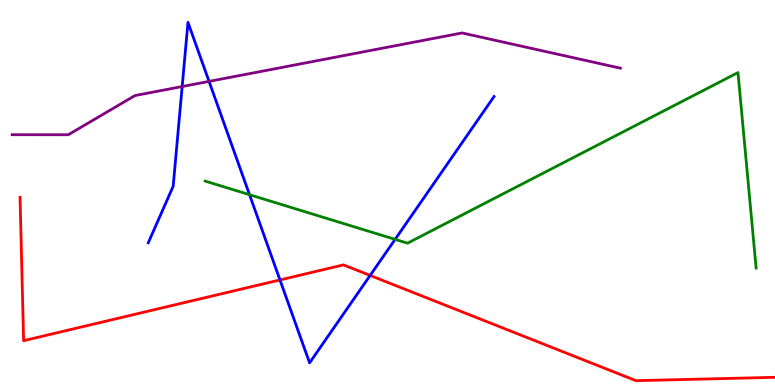[{'lines': ['blue', 'red'], 'intersections': [{'x': 3.61, 'y': 2.73}, {'x': 4.78, 'y': 2.85}]}, {'lines': ['green', 'red'], 'intersections': []}, {'lines': ['purple', 'red'], 'intersections': []}, {'lines': ['blue', 'green'], 'intersections': [{'x': 3.22, 'y': 4.94}, {'x': 5.1, 'y': 3.78}]}, {'lines': ['blue', 'purple'], 'intersections': [{'x': 2.35, 'y': 7.75}, {'x': 2.7, 'y': 7.89}]}, {'lines': ['green', 'purple'], 'intersections': []}]